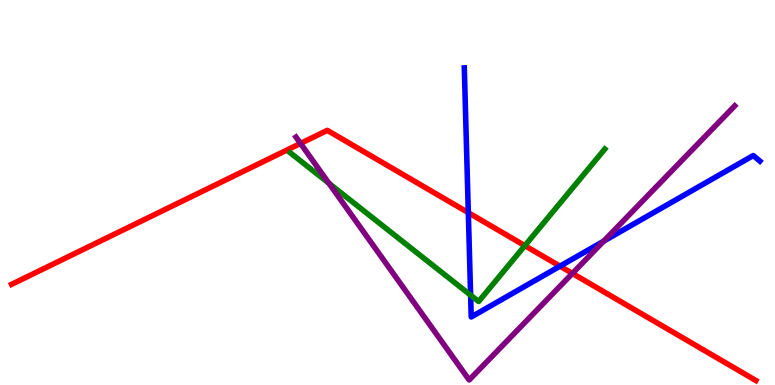[{'lines': ['blue', 'red'], 'intersections': [{'x': 6.04, 'y': 4.48}, {'x': 7.23, 'y': 3.09}]}, {'lines': ['green', 'red'], 'intersections': [{'x': 6.77, 'y': 3.62}]}, {'lines': ['purple', 'red'], 'intersections': [{'x': 3.88, 'y': 6.27}, {'x': 7.39, 'y': 2.9}]}, {'lines': ['blue', 'green'], 'intersections': [{'x': 6.07, 'y': 2.33}]}, {'lines': ['blue', 'purple'], 'intersections': [{'x': 7.79, 'y': 3.74}]}, {'lines': ['green', 'purple'], 'intersections': [{'x': 4.24, 'y': 5.24}]}]